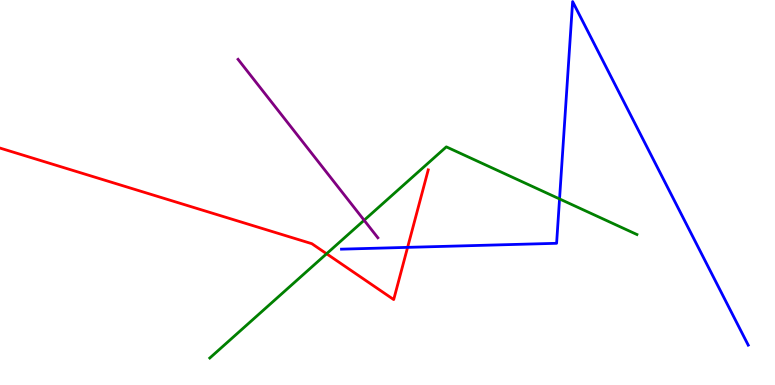[{'lines': ['blue', 'red'], 'intersections': [{'x': 5.26, 'y': 3.58}]}, {'lines': ['green', 'red'], 'intersections': [{'x': 4.21, 'y': 3.41}]}, {'lines': ['purple', 'red'], 'intersections': []}, {'lines': ['blue', 'green'], 'intersections': [{'x': 7.22, 'y': 4.83}]}, {'lines': ['blue', 'purple'], 'intersections': []}, {'lines': ['green', 'purple'], 'intersections': [{'x': 4.7, 'y': 4.28}]}]